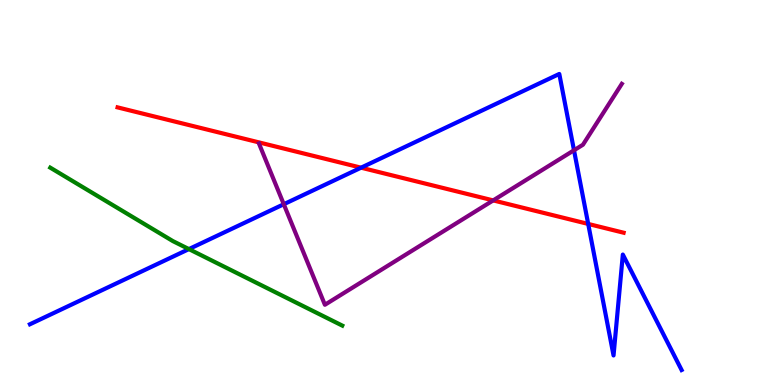[{'lines': ['blue', 'red'], 'intersections': [{'x': 4.66, 'y': 5.64}, {'x': 7.59, 'y': 4.18}]}, {'lines': ['green', 'red'], 'intersections': []}, {'lines': ['purple', 'red'], 'intersections': [{'x': 6.36, 'y': 4.79}]}, {'lines': ['blue', 'green'], 'intersections': [{'x': 2.44, 'y': 3.53}]}, {'lines': ['blue', 'purple'], 'intersections': [{'x': 3.66, 'y': 4.7}, {'x': 7.41, 'y': 6.1}]}, {'lines': ['green', 'purple'], 'intersections': []}]